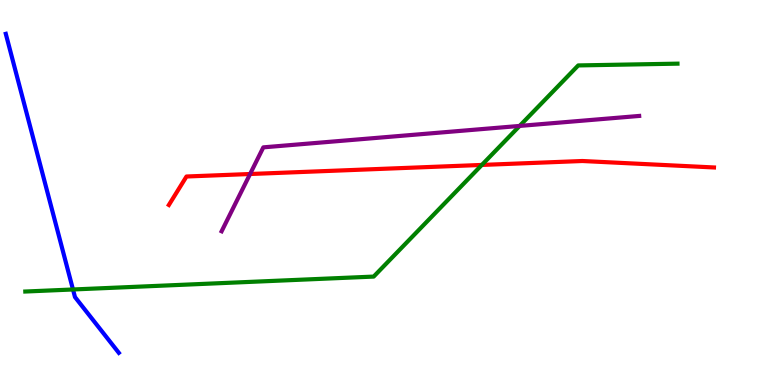[{'lines': ['blue', 'red'], 'intersections': []}, {'lines': ['green', 'red'], 'intersections': [{'x': 6.22, 'y': 5.72}]}, {'lines': ['purple', 'red'], 'intersections': [{'x': 3.23, 'y': 5.48}]}, {'lines': ['blue', 'green'], 'intersections': [{'x': 0.942, 'y': 2.48}]}, {'lines': ['blue', 'purple'], 'intersections': []}, {'lines': ['green', 'purple'], 'intersections': [{'x': 6.7, 'y': 6.73}]}]